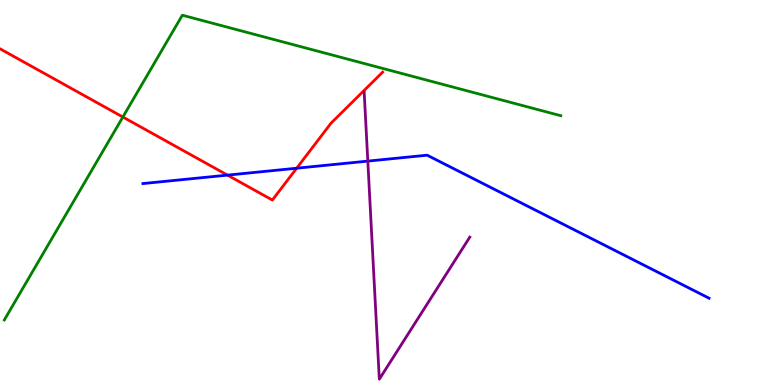[{'lines': ['blue', 'red'], 'intersections': [{'x': 2.94, 'y': 5.45}, {'x': 3.83, 'y': 5.63}]}, {'lines': ['green', 'red'], 'intersections': [{'x': 1.59, 'y': 6.96}]}, {'lines': ['purple', 'red'], 'intersections': []}, {'lines': ['blue', 'green'], 'intersections': []}, {'lines': ['blue', 'purple'], 'intersections': [{'x': 4.75, 'y': 5.82}]}, {'lines': ['green', 'purple'], 'intersections': []}]